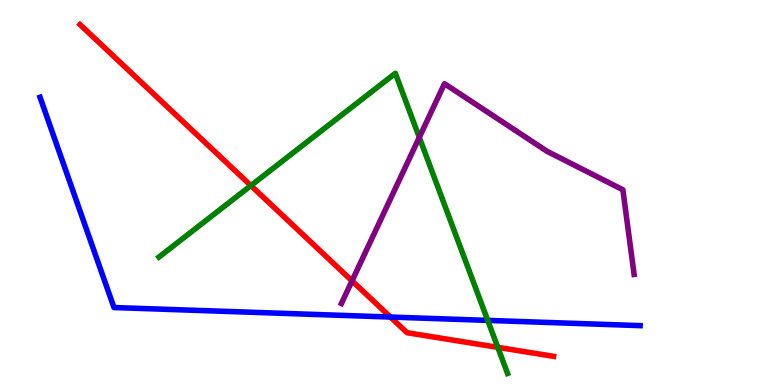[{'lines': ['blue', 'red'], 'intersections': [{'x': 5.04, 'y': 1.77}]}, {'lines': ['green', 'red'], 'intersections': [{'x': 3.24, 'y': 5.18}, {'x': 6.42, 'y': 0.978}]}, {'lines': ['purple', 'red'], 'intersections': [{'x': 4.54, 'y': 2.7}]}, {'lines': ['blue', 'green'], 'intersections': [{'x': 6.29, 'y': 1.68}]}, {'lines': ['blue', 'purple'], 'intersections': []}, {'lines': ['green', 'purple'], 'intersections': [{'x': 5.41, 'y': 6.43}]}]